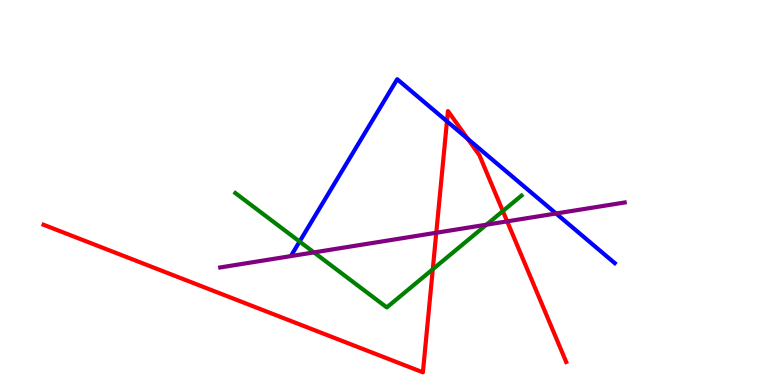[{'lines': ['blue', 'red'], 'intersections': [{'x': 5.77, 'y': 6.85}, {'x': 6.04, 'y': 6.39}]}, {'lines': ['green', 'red'], 'intersections': [{'x': 5.58, 'y': 3.01}, {'x': 6.49, 'y': 4.52}]}, {'lines': ['purple', 'red'], 'intersections': [{'x': 5.63, 'y': 3.95}, {'x': 6.54, 'y': 4.25}]}, {'lines': ['blue', 'green'], 'intersections': [{'x': 3.87, 'y': 3.73}]}, {'lines': ['blue', 'purple'], 'intersections': [{'x': 7.18, 'y': 4.45}]}, {'lines': ['green', 'purple'], 'intersections': [{'x': 4.05, 'y': 3.44}, {'x': 6.28, 'y': 4.16}]}]